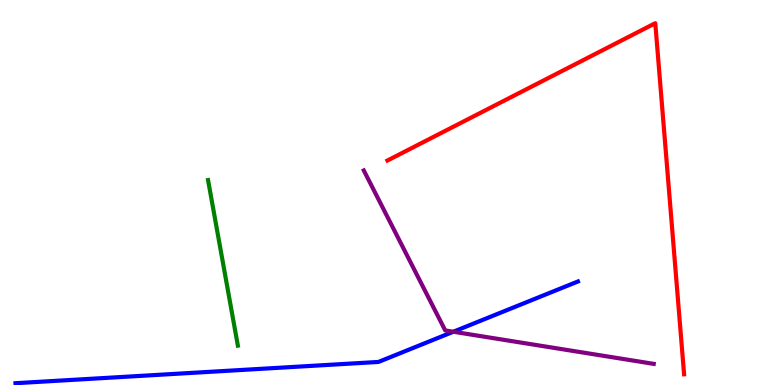[{'lines': ['blue', 'red'], 'intersections': []}, {'lines': ['green', 'red'], 'intersections': []}, {'lines': ['purple', 'red'], 'intersections': []}, {'lines': ['blue', 'green'], 'intersections': []}, {'lines': ['blue', 'purple'], 'intersections': [{'x': 5.85, 'y': 1.38}]}, {'lines': ['green', 'purple'], 'intersections': []}]